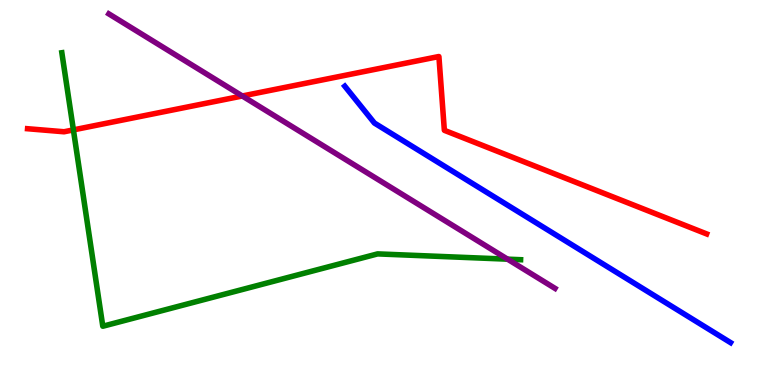[{'lines': ['blue', 'red'], 'intersections': []}, {'lines': ['green', 'red'], 'intersections': [{'x': 0.947, 'y': 6.63}]}, {'lines': ['purple', 'red'], 'intersections': [{'x': 3.13, 'y': 7.51}]}, {'lines': ['blue', 'green'], 'intersections': []}, {'lines': ['blue', 'purple'], 'intersections': []}, {'lines': ['green', 'purple'], 'intersections': [{'x': 6.55, 'y': 3.27}]}]